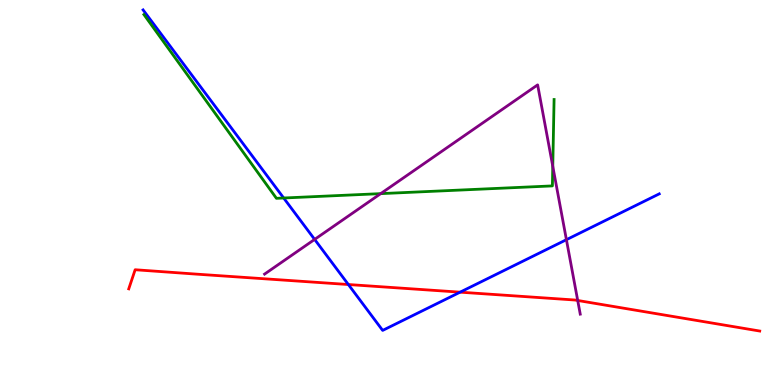[{'lines': ['blue', 'red'], 'intersections': [{'x': 4.49, 'y': 2.61}, {'x': 5.94, 'y': 2.41}]}, {'lines': ['green', 'red'], 'intersections': []}, {'lines': ['purple', 'red'], 'intersections': [{'x': 7.45, 'y': 2.2}]}, {'lines': ['blue', 'green'], 'intersections': [{'x': 3.66, 'y': 4.86}]}, {'lines': ['blue', 'purple'], 'intersections': [{'x': 4.06, 'y': 3.78}, {'x': 7.31, 'y': 3.77}]}, {'lines': ['green', 'purple'], 'intersections': [{'x': 4.91, 'y': 4.97}, {'x': 7.13, 'y': 5.68}]}]